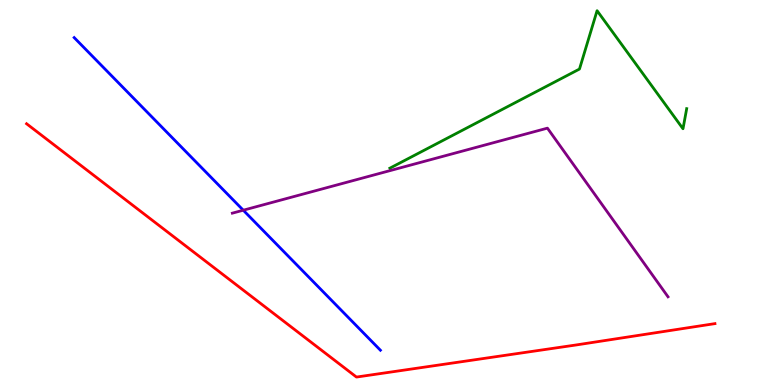[{'lines': ['blue', 'red'], 'intersections': []}, {'lines': ['green', 'red'], 'intersections': []}, {'lines': ['purple', 'red'], 'intersections': []}, {'lines': ['blue', 'green'], 'intersections': []}, {'lines': ['blue', 'purple'], 'intersections': [{'x': 3.14, 'y': 4.54}]}, {'lines': ['green', 'purple'], 'intersections': []}]